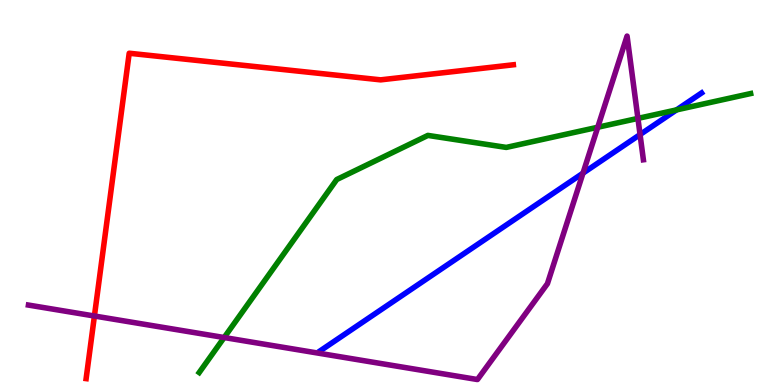[{'lines': ['blue', 'red'], 'intersections': []}, {'lines': ['green', 'red'], 'intersections': []}, {'lines': ['purple', 'red'], 'intersections': [{'x': 1.22, 'y': 1.79}]}, {'lines': ['blue', 'green'], 'intersections': [{'x': 8.73, 'y': 7.15}]}, {'lines': ['blue', 'purple'], 'intersections': [{'x': 7.52, 'y': 5.5}, {'x': 8.26, 'y': 6.5}]}, {'lines': ['green', 'purple'], 'intersections': [{'x': 2.89, 'y': 1.23}, {'x': 7.71, 'y': 6.69}, {'x': 8.23, 'y': 6.92}]}]